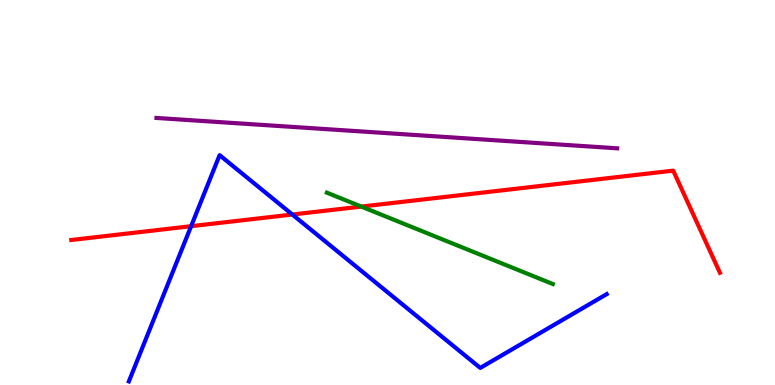[{'lines': ['blue', 'red'], 'intersections': [{'x': 2.47, 'y': 4.13}, {'x': 3.77, 'y': 4.43}]}, {'lines': ['green', 'red'], 'intersections': [{'x': 4.66, 'y': 4.63}]}, {'lines': ['purple', 'red'], 'intersections': []}, {'lines': ['blue', 'green'], 'intersections': []}, {'lines': ['blue', 'purple'], 'intersections': []}, {'lines': ['green', 'purple'], 'intersections': []}]